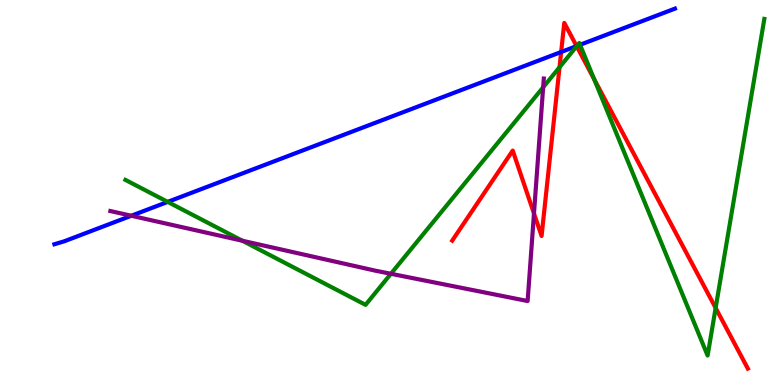[{'lines': ['blue', 'red'], 'intersections': [{'x': 7.24, 'y': 8.65}, {'x': 7.44, 'y': 8.8}]}, {'lines': ['green', 'red'], 'intersections': [{'x': 7.22, 'y': 8.25}, {'x': 7.44, 'y': 8.8}, {'x': 7.67, 'y': 7.94}, {'x': 9.23, 'y': 2.0}]}, {'lines': ['purple', 'red'], 'intersections': [{'x': 6.89, 'y': 4.45}]}, {'lines': ['blue', 'green'], 'intersections': [{'x': 2.16, 'y': 4.76}, {'x': 7.44, 'y': 8.81}, {'x': 7.48, 'y': 8.84}]}, {'lines': ['blue', 'purple'], 'intersections': [{'x': 1.69, 'y': 4.4}]}, {'lines': ['green', 'purple'], 'intersections': [{'x': 3.13, 'y': 3.75}, {'x': 5.04, 'y': 2.89}, {'x': 7.01, 'y': 7.73}]}]